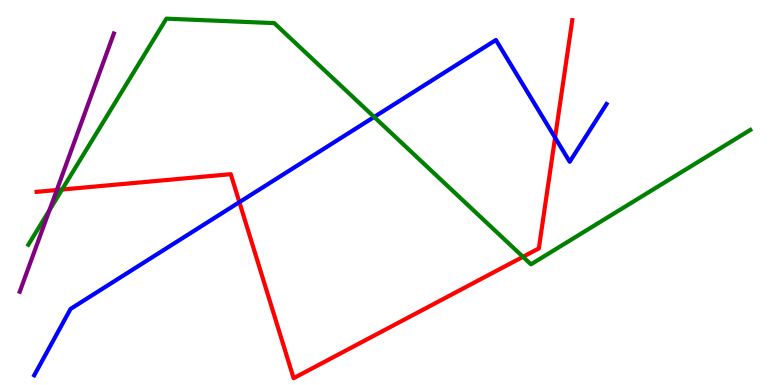[{'lines': ['blue', 'red'], 'intersections': [{'x': 3.09, 'y': 4.75}, {'x': 7.16, 'y': 6.43}]}, {'lines': ['green', 'red'], 'intersections': [{'x': 0.801, 'y': 5.08}, {'x': 6.75, 'y': 3.33}]}, {'lines': ['purple', 'red'], 'intersections': [{'x': 0.733, 'y': 5.06}]}, {'lines': ['blue', 'green'], 'intersections': [{'x': 4.83, 'y': 6.96}]}, {'lines': ['blue', 'purple'], 'intersections': []}, {'lines': ['green', 'purple'], 'intersections': [{'x': 0.639, 'y': 4.54}]}]